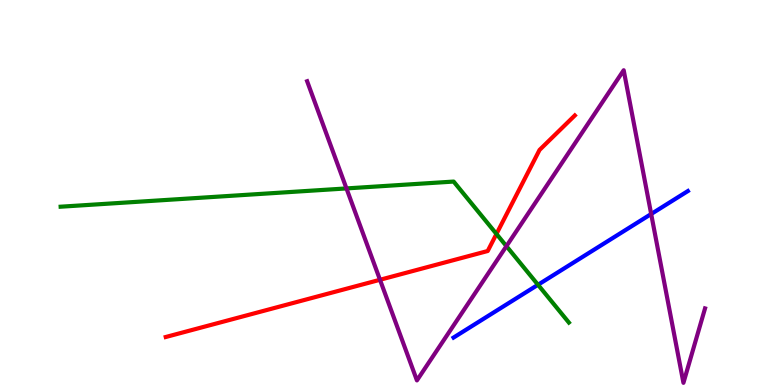[{'lines': ['blue', 'red'], 'intersections': []}, {'lines': ['green', 'red'], 'intersections': [{'x': 6.41, 'y': 3.92}]}, {'lines': ['purple', 'red'], 'intersections': [{'x': 4.9, 'y': 2.73}]}, {'lines': ['blue', 'green'], 'intersections': [{'x': 6.94, 'y': 2.6}]}, {'lines': ['blue', 'purple'], 'intersections': [{'x': 8.4, 'y': 4.44}]}, {'lines': ['green', 'purple'], 'intersections': [{'x': 4.47, 'y': 5.11}, {'x': 6.53, 'y': 3.61}]}]